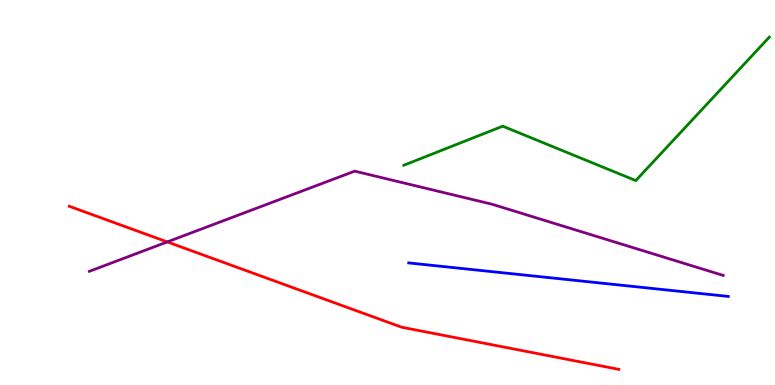[{'lines': ['blue', 'red'], 'intersections': []}, {'lines': ['green', 'red'], 'intersections': []}, {'lines': ['purple', 'red'], 'intersections': [{'x': 2.16, 'y': 3.72}]}, {'lines': ['blue', 'green'], 'intersections': []}, {'lines': ['blue', 'purple'], 'intersections': []}, {'lines': ['green', 'purple'], 'intersections': []}]